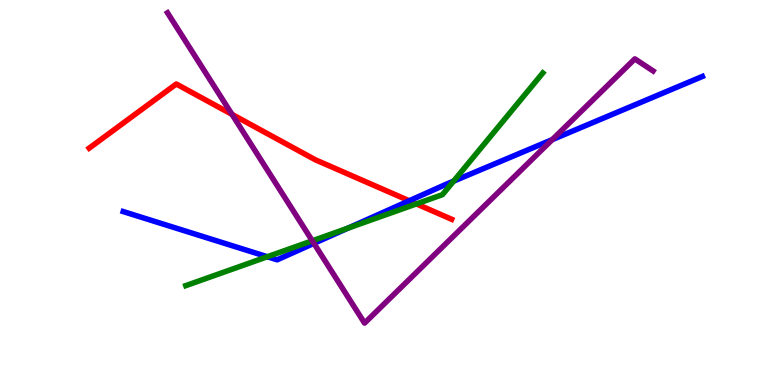[{'lines': ['blue', 'red'], 'intersections': [{'x': 5.28, 'y': 4.79}]}, {'lines': ['green', 'red'], 'intersections': [{'x': 5.37, 'y': 4.7}]}, {'lines': ['purple', 'red'], 'intersections': [{'x': 2.99, 'y': 7.03}]}, {'lines': ['blue', 'green'], 'intersections': [{'x': 3.45, 'y': 3.33}, {'x': 4.49, 'y': 4.07}, {'x': 5.85, 'y': 5.29}]}, {'lines': ['blue', 'purple'], 'intersections': [{'x': 4.05, 'y': 3.68}, {'x': 7.13, 'y': 6.37}]}, {'lines': ['green', 'purple'], 'intersections': [{'x': 4.03, 'y': 3.75}]}]